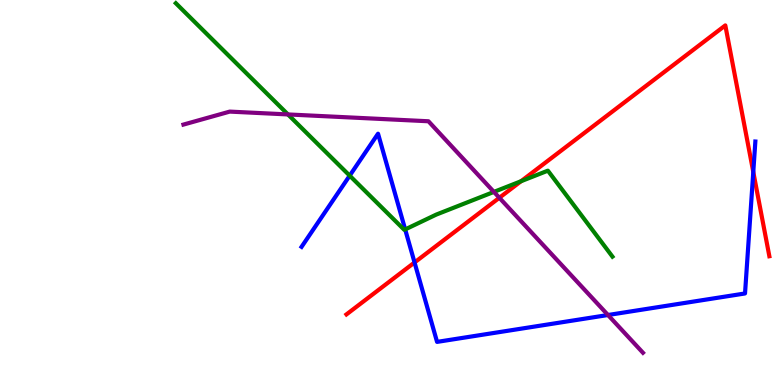[{'lines': ['blue', 'red'], 'intersections': [{'x': 5.35, 'y': 3.18}, {'x': 9.72, 'y': 5.53}]}, {'lines': ['green', 'red'], 'intersections': [{'x': 6.72, 'y': 5.29}]}, {'lines': ['purple', 'red'], 'intersections': [{'x': 6.44, 'y': 4.86}]}, {'lines': ['blue', 'green'], 'intersections': [{'x': 4.51, 'y': 5.44}, {'x': 5.23, 'y': 4.04}]}, {'lines': ['blue', 'purple'], 'intersections': [{'x': 7.85, 'y': 1.82}]}, {'lines': ['green', 'purple'], 'intersections': [{'x': 3.72, 'y': 7.03}, {'x': 6.37, 'y': 5.02}]}]